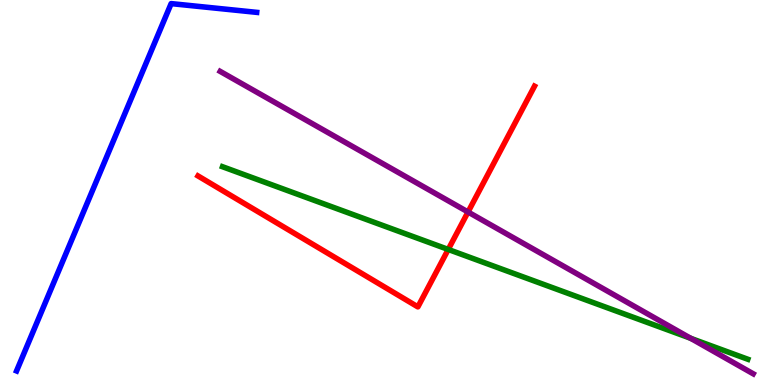[{'lines': ['blue', 'red'], 'intersections': []}, {'lines': ['green', 'red'], 'intersections': [{'x': 5.78, 'y': 3.52}]}, {'lines': ['purple', 'red'], 'intersections': [{'x': 6.04, 'y': 4.49}]}, {'lines': ['blue', 'green'], 'intersections': []}, {'lines': ['blue', 'purple'], 'intersections': []}, {'lines': ['green', 'purple'], 'intersections': [{'x': 8.91, 'y': 1.21}]}]